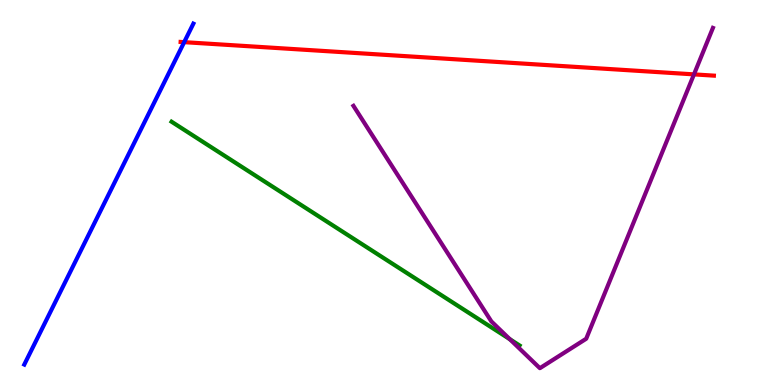[{'lines': ['blue', 'red'], 'intersections': [{'x': 2.38, 'y': 8.91}]}, {'lines': ['green', 'red'], 'intersections': []}, {'lines': ['purple', 'red'], 'intersections': [{'x': 8.95, 'y': 8.07}]}, {'lines': ['blue', 'green'], 'intersections': []}, {'lines': ['blue', 'purple'], 'intersections': []}, {'lines': ['green', 'purple'], 'intersections': [{'x': 6.58, 'y': 1.19}]}]